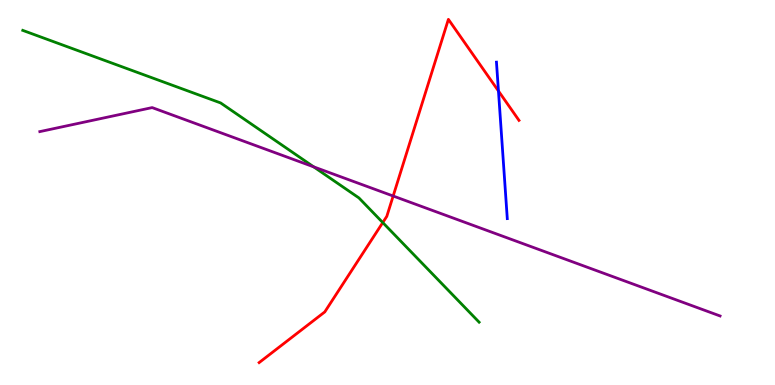[{'lines': ['blue', 'red'], 'intersections': [{'x': 6.43, 'y': 7.64}]}, {'lines': ['green', 'red'], 'intersections': [{'x': 4.94, 'y': 4.22}]}, {'lines': ['purple', 'red'], 'intersections': [{'x': 5.07, 'y': 4.91}]}, {'lines': ['blue', 'green'], 'intersections': []}, {'lines': ['blue', 'purple'], 'intersections': []}, {'lines': ['green', 'purple'], 'intersections': [{'x': 4.05, 'y': 5.67}]}]